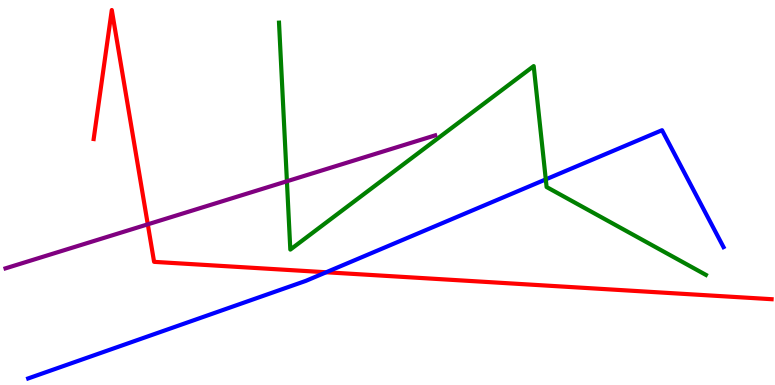[{'lines': ['blue', 'red'], 'intersections': [{'x': 4.21, 'y': 2.93}]}, {'lines': ['green', 'red'], 'intersections': []}, {'lines': ['purple', 'red'], 'intersections': [{'x': 1.91, 'y': 4.17}]}, {'lines': ['blue', 'green'], 'intersections': [{'x': 7.04, 'y': 5.34}]}, {'lines': ['blue', 'purple'], 'intersections': []}, {'lines': ['green', 'purple'], 'intersections': [{'x': 3.7, 'y': 5.29}]}]